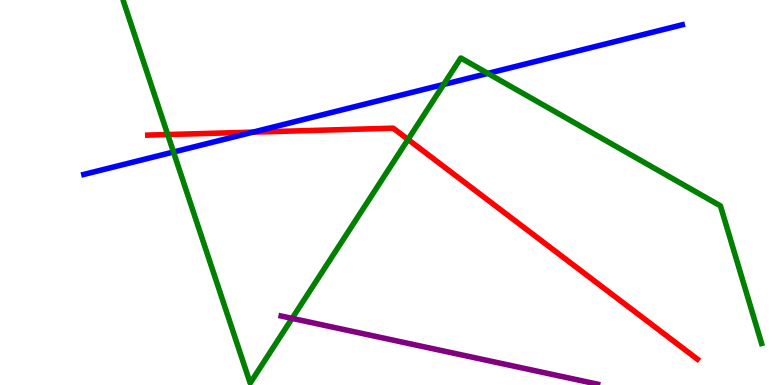[{'lines': ['blue', 'red'], 'intersections': [{'x': 3.26, 'y': 6.57}]}, {'lines': ['green', 'red'], 'intersections': [{'x': 2.16, 'y': 6.51}, {'x': 5.27, 'y': 6.38}]}, {'lines': ['purple', 'red'], 'intersections': []}, {'lines': ['blue', 'green'], 'intersections': [{'x': 2.24, 'y': 6.05}, {'x': 5.72, 'y': 7.81}, {'x': 6.29, 'y': 8.09}]}, {'lines': ['blue', 'purple'], 'intersections': []}, {'lines': ['green', 'purple'], 'intersections': [{'x': 3.77, 'y': 1.73}]}]